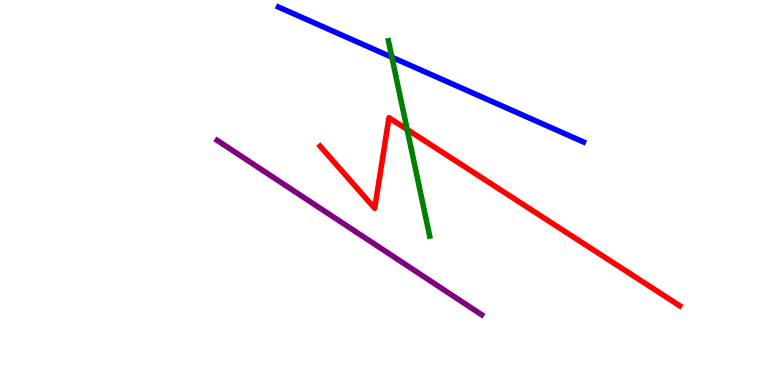[{'lines': ['blue', 'red'], 'intersections': []}, {'lines': ['green', 'red'], 'intersections': [{'x': 5.25, 'y': 6.64}]}, {'lines': ['purple', 'red'], 'intersections': []}, {'lines': ['blue', 'green'], 'intersections': [{'x': 5.06, 'y': 8.51}]}, {'lines': ['blue', 'purple'], 'intersections': []}, {'lines': ['green', 'purple'], 'intersections': []}]